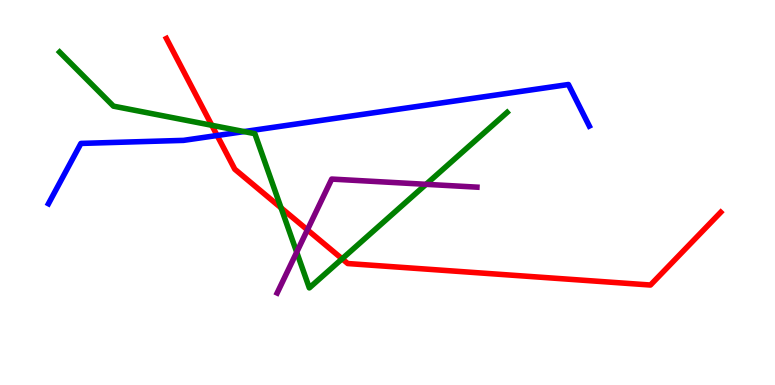[{'lines': ['blue', 'red'], 'intersections': [{'x': 2.8, 'y': 6.48}]}, {'lines': ['green', 'red'], 'intersections': [{'x': 2.73, 'y': 6.75}, {'x': 3.63, 'y': 4.6}, {'x': 4.41, 'y': 3.28}]}, {'lines': ['purple', 'red'], 'intersections': [{'x': 3.97, 'y': 4.03}]}, {'lines': ['blue', 'green'], 'intersections': [{'x': 3.15, 'y': 6.58}]}, {'lines': ['blue', 'purple'], 'intersections': []}, {'lines': ['green', 'purple'], 'intersections': [{'x': 3.83, 'y': 3.45}, {'x': 5.5, 'y': 5.21}]}]